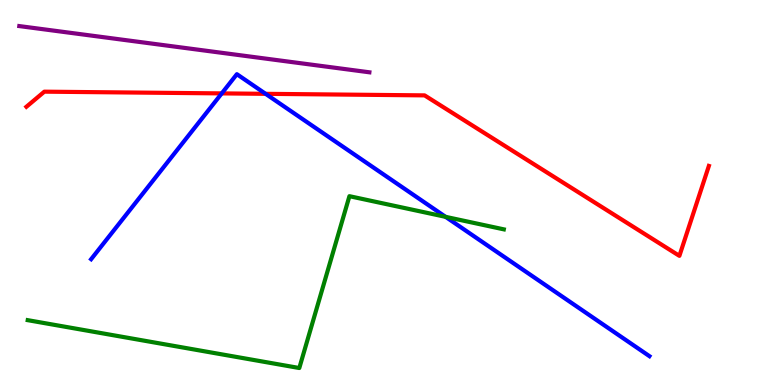[{'lines': ['blue', 'red'], 'intersections': [{'x': 2.86, 'y': 7.57}, {'x': 3.43, 'y': 7.56}]}, {'lines': ['green', 'red'], 'intersections': []}, {'lines': ['purple', 'red'], 'intersections': []}, {'lines': ['blue', 'green'], 'intersections': [{'x': 5.75, 'y': 4.37}]}, {'lines': ['blue', 'purple'], 'intersections': []}, {'lines': ['green', 'purple'], 'intersections': []}]